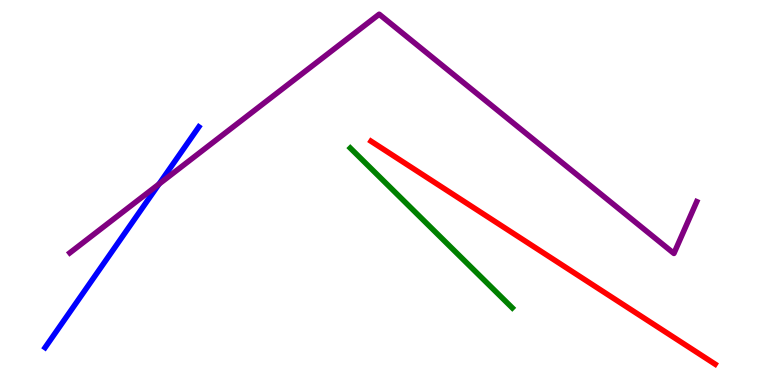[{'lines': ['blue', 'red'], 'intersections': []}, {'lines': ['green', 'red'], 'intersections': []}, {'lines': ['purple', 'red'], 'intersections': []}, {'lines': ['blue', 'green'], 'intersections': []}, {'lines': ['blue', 'purple'], 'intersections': [{'x': 2.05, 'y': 5.22}]}, {'lines': ['green', 'purple'], 'intersections': []}]